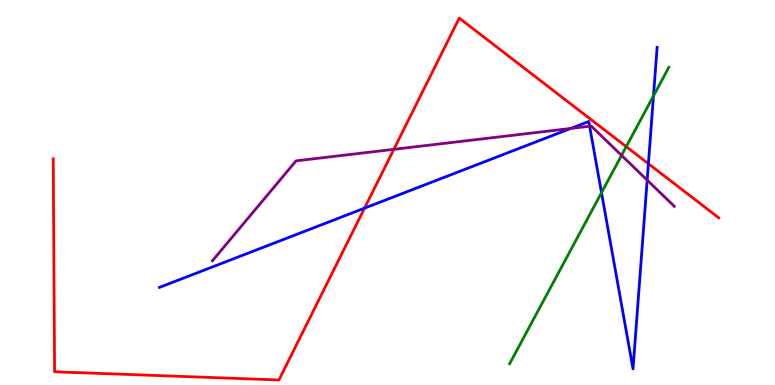[{'lines': ['blue', 'red'], 'intersections': [{'x': 4.7, 'y': 4.59}, {'x': 8.37, 'y': 5.75}]}, {'lines': ['green', 'red'], 'intersections': [{'x': 8.08, 'y': 6.19}]}, {'lines': ['purple', 'red'], 'intersections': [{'x': 5.08, 'y': 6.12}]}, {'lines': ['blue', 'green'], 'intersections': [{'x': 7.76, 'y': 4.99}, {'x': 8.43, 'y': 7.51}]}, {'lines': ['blue', 'purple'], 'intersections': [{'x': 7.36, 'y': 6.66}, {'x': 7.61, 'y': 6.72}, {'x': 8.35, 'y': 5.32}]}, {'lines': ['green', 'purple'], 'intersections': [{'x': 8.02, 'y': 5.96}]}]